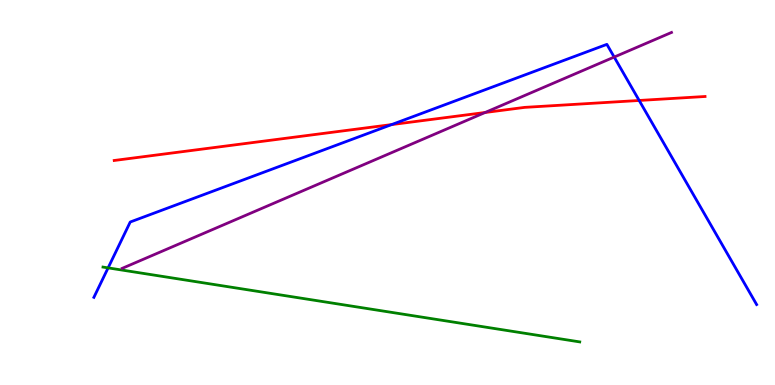[{'lines': ['blue', 'red'], 'intersections': [{'x': 5.05, 'y': 6.76}, {'x': 8.25, 'y': 7.39}]}, {'lines': ['green', 'red'], 'intersections': []}, {'lines': ['purple', 'red'], 'intersections': [{'x': 6.26, 'y': 7.08}]}, {'lines': ['blue', 'green'], 'intersections': [{'x': 1.39, 'y': 3.04}]}, {'lines': ['blue', 'purple'], 'intersections': [{'x': 7.93, 'y': 8.52}]}, {'lines': ['green', 'purple'], 'intersections': []}]